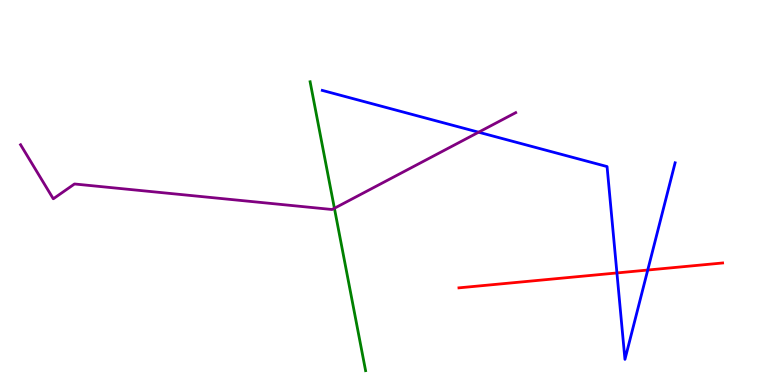[{'lines': ['blue', 'red'], 'intersections': [{'x': 7.96, 'y': 2.91}, {'x': 8.36, 'y': 2.99}]}, {'lines': ['green', 'red'], 'intersections': []}, {'lines': ['purple', 'red'], 'intersections': []}, {'lines': ['blue', 'green'], 'intersections': []}, {'lines': ['blue', 'purple'], 'intersections': [{'x': 6.18, 'y': 6.57}]}, {'lines': ['green', 'purple'], 'intersections': [{'x': 4.31, 'y': 4.59}]}]